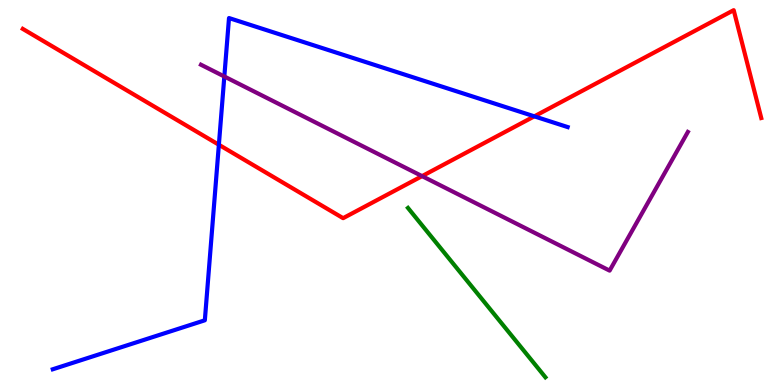[{'lines': ['blue', 'red'], 'intersections': [{'x': 2.82, 'y': 6.24}, {'x': 6.89, 'y': 6.98}]}, {'lines': ['green', 'red'], 'intersections': []}, {'lines': ['purple', 'red'], 'intersections': [{'x': 5.45, 'y': 5.43}]}, {'lines': ['blue', 'green'], 'intersections': []}, {'lines': ['blue', 'purple'], 'intersections': [{'x': 2.89, 'y': 8.01}]}, {'lines': ['green', 'purple'], 'intersections': []}]